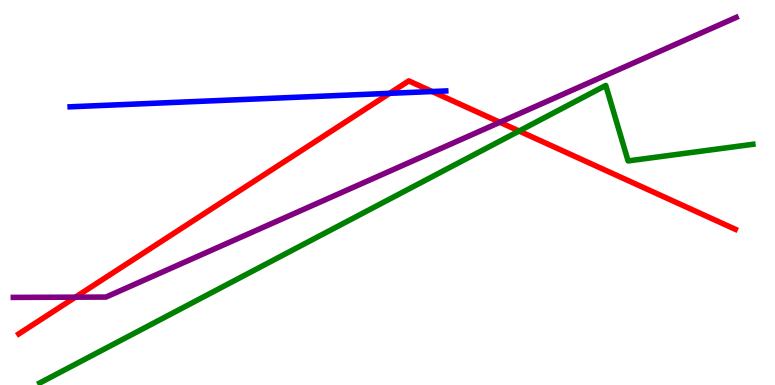[{'lines': ['blue', 'red'], 'intersections': [{'x': 5.03, 'y': 7.58}, {'x': 5.58, 'y': 7.62}]}, {'lines': ['green', 'red'], 'intersections': [{'x': 6.7, 'y': 6.6}]}, {'lines': ['purple', 'red'], 'intersections': [{'x': 0.973, 'y': 2.28}, {'x': 6.45, 'y': 6.82}]}, {'lines': ['blue', 'green'], 'intersections': []}, {'lines': ['blue', 'purple'], 'intersections': []}, {'lines': ['green', 'purple'], 'intersections': []}]